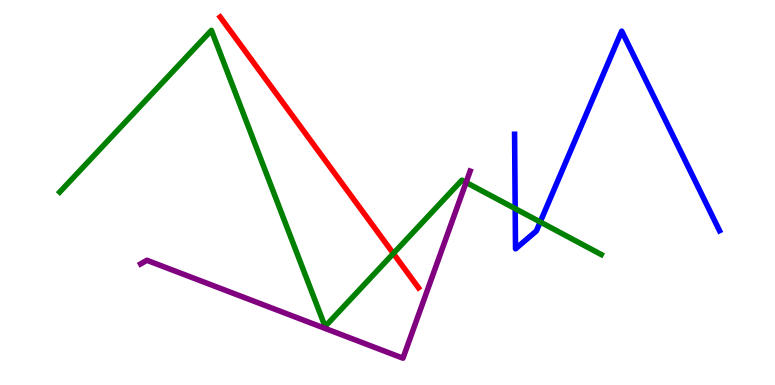[{'lines': ['blue', 'red'], 'intersections': []}, {'lines': ['green', 'red'], 'intersections': [{'x': 5.08, 'y': 3.42}]}, {'lines': ['purple', 'red'], 'intersections': []}, {'lines': ['blue', 'green'], 'intersections': [{'x': 6.65, 'y': 4.58}, {'x': 6.97, 'y': 4.23}]}, {'lines': ['blue', 'purple'], 'intersections': []}, {'lines': ['green', 'purple'], 'intersections': [{'x': 6.01, 'y': 5.26}]}]